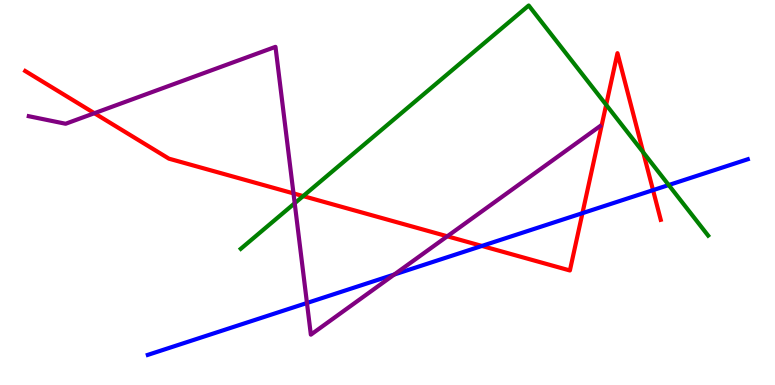[{'lines': ['blue', 'red'], 'intersections': [{'x': 6.22, 'y': 3.61}, {'x': 7.52, 'y': 4.46}, {'x': 8.43, 'y': 5.06}]}, {'lines': ['green', 'red'], 'intersections': [{'x': 3.91, 'y': 4.91}, {'x': 7.82, 'y': 7.28}, {'x': 8.3, 'y': 6.04}]}, {'lines': ['purple', 'red'], 'intersections': [{'x': 1.22, 'y': 7.06}, {'x': 3.79, 'y': 4.98}, {'x': 5.77, 'y': 3.86}]}, {'lines': ['blue', 'green'], 'intersections': [{'x': 8.63, 'y': 5.19}]}, {'lines': ['blue', 'purple'], 'intersections': [{'x': 3.96, 'y': 2.13}, {'x': 5.09, 'y': 2.87}]}, {'lines': ['green', 'purple'], 'intersections': [{'x': 3.8, 'y': 4.72}]}]